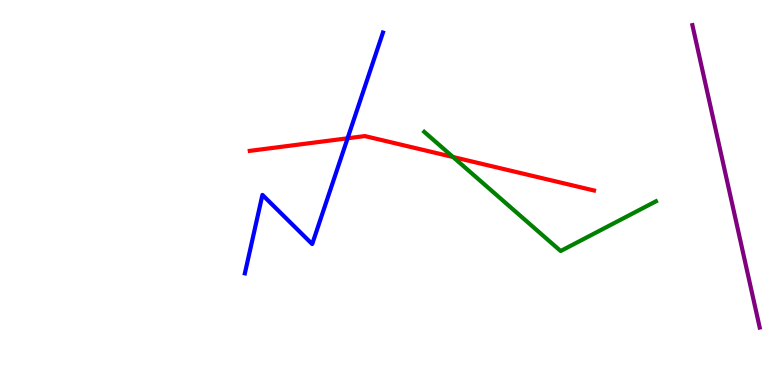[{'lines': ['blue', 'red'], 'intersections': [{'x': 4.48, 'y': 6.41}]}, {'lines': ['green', 'red'], 'intersections': [{'x': 5.85, 'y': 5.92}]}, {'lines': ['purple', 'red'], 'intersections': []}, {'lines': ['blue', 'green'], 'intersections': []}, {'lines': ['blue', 'purple'], 'intersections': []}, {'lines': ['green', 'purple'], 'intersections': []}]